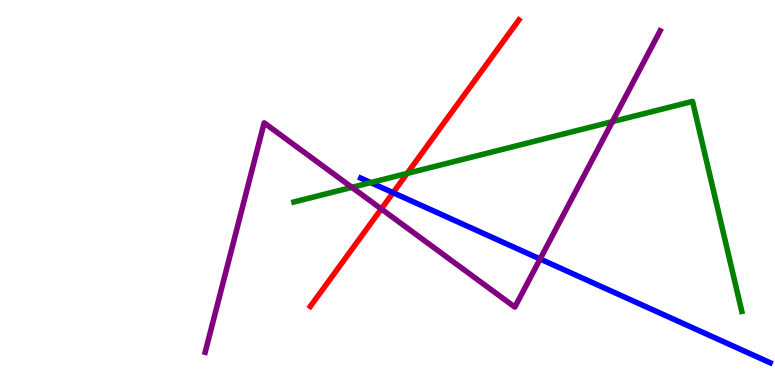[{'lines': ['blue', 'red'], 'intersections': [{'x': 5.07, 'y': 4.99}]}, {'lines': ['green', 'red'], 'intersections': [{'x': 5.25, 'y': 5.5}]}, {'lines': ['purple', 'red'], 'intersections': [{'x': 4.92, 'y': 4.57}]}, {'lines': ['blue', 'green'], 'intersections': [{'x': 4.78, 'y': 5.26}]}, {'lines': ['blue', 'purple'], 'intersections': [{'x': 6.97, 'y': 3.27}]}, {'lines': ['green', 'purple'], 'intersections': [{'x': 4.54, 'y': 5.13}, {'x': 7.9, 'y': 6.84}]}]